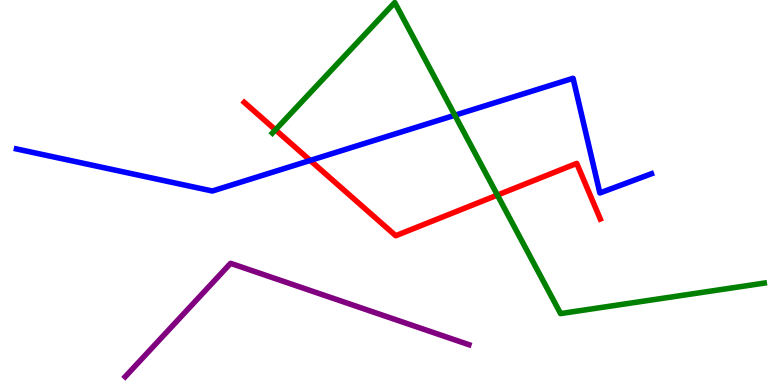[{'lines': ['blue', 'red'], 'intersections': [{'x': 4.0, 'y': 5.83}]}, {'lines': ['green', 'red'], 'intersections': [{'x': 3.55, 'y': 6.63}, {'x': 6.42, 'y': 4.93}]}, {'lines': ['purple', 'red'], 'intersections': []}, {'lines': ['blue', 'green'], 'intersections': [{'x': 5.87, 'y': 7.01}]}, {'lines': ['blue', 'purple'], 'intersections': []}, {'lines': ['green', 'purple'], 'intersections': []}]